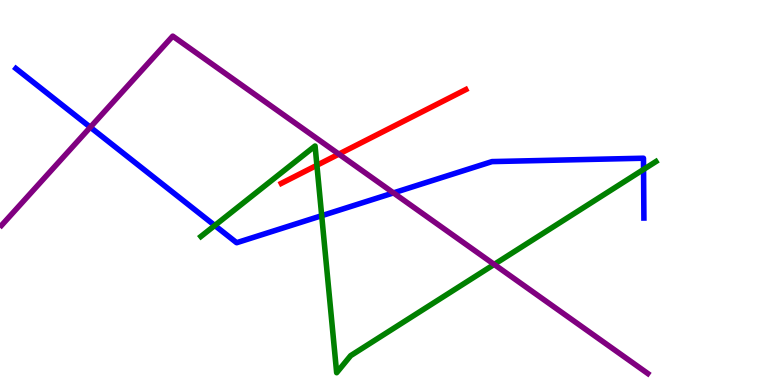[{'lines': ['blue', 'red'], 'intersections': []}, {'lines': ['green', 'red'], 'intersections': [{'x': 4.09, 'y': 5.71}]}, {'lines': ['purple', 'red'], 'intersections': [{'x': 4.37, 'y': 6.0}]}, {'lines': ['blue', 'green'], 'intersections': [{'x': 2.77, 'y': 4.14}, {'x': 4.15, 'y': 4.4}, {'x': 8.3, 'y': 5.6}]}, {'lines': ['blue', 'purple'], 'intersections': [{'x': 1.17, 'y': 6.7}, {'x': 5.08, 'y': 4.99}]}, {'lines': ['green', 'purple'], 'intersections': [{'x': 6.38, 'y': 3.13}]}]